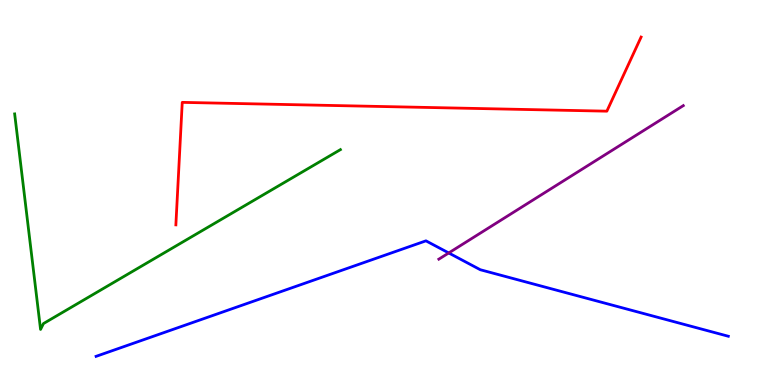[{'lines': ['blue', 'red'], 'intersections': []}, {'lines': ['green', 'red'], 'intersections': []}, {'lines': ['purple', 'red'], 'intersections': []}, {'lines': ['blue', 'green'], 'intersections': []}, {'lines': ['blue', 'purple'], 'intersections': [{'x': 5.79, 'y': 3.43}]}, {'lines': ['green', 'purple'], 'intersections': []}]